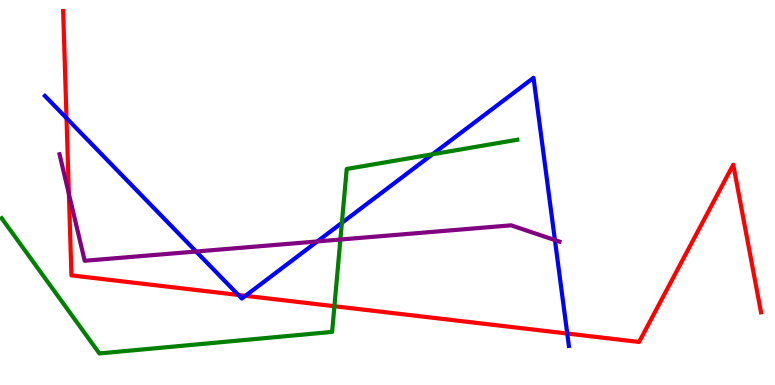[{'lines': ['blue', 'red'], 'intersections': [{'x': 0.858, 'y': 6.93}, {'x': 3.08, 'y': 2.34}, {'x': 3.17, 'y': 2.32}, {'x': 7.32, 'y': 1.34}]}, {'lines': ['green', 'red'], 'intersections': [{'x': 4.32, 'y': 2.05}]}, {'lines': ['purple', 'red'], 'intersections': [{'x': 0.889, 'y': 4.97}]}, {'lines': ['blue', 'green'], 'intersections': [{'x': 4.41, 'y': 4.21}, {'x': 5.58, 'y': 5.99}]}, {'lines': ['blue', 'purple'], 'intersections': [{'x': 2.53, 'y': 3.47}, {'x': 4.09, 'y': 3.73}, {'x': 7.16, 'y': 3.76}]}, {'lines': ['green', 'purple'], 'intersections': [{'x': 4.39, 'y': 3.78}]}]